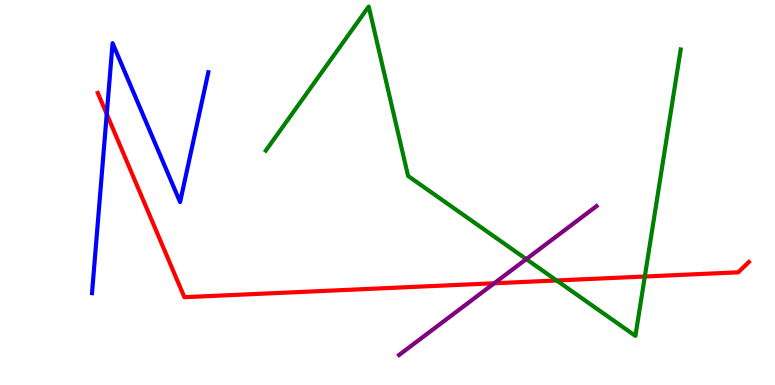[{'lines': ['blue', 'red'], 'intersections': [{'x': 1.38, 'y': 7.04}]}, {'lines': ['green', 'red'], 'intersections': [{'x': 7.18, 'y': 2.72}, {'x': 8.32, 'y': 2.82}]}, {'lines': ['purple', 'red'], 'intersections': [{'x': 6.38, 'y': 2.64}]}, {'lines': ['blue', 'green'], 'intersections': []}, {'lines': ['blue', 'purple'], 'intersections': []}, {'lines': ['green', 'purple'], 'intersections': [{'x': 6.79, 'y': 3.27}]}]